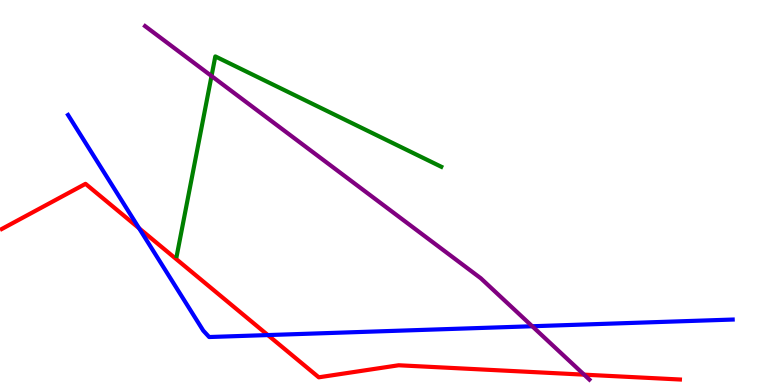[{'lines': ['blue', 'red'], 'intersections': [{'x': 1.79, 'y': 4.07}, {'x': 3.46, 'y': 1.3}]}, {'lines': ['green', 'red'], 'intersections': []}, {'lines': ['purple', 'red'], 'intersections': [{'x': 7.54, 'y': 0.269}]}, {'lines': ['blue', 'green'], 'intersections': []}, {'lines': ['blue', 'purple'], 'intersections': [{'x': 6.87, 'y': 1.53}]}, {'lines': ['green', 'purple'], 'intersections': [{'x': 2.73, 'y': 8.03}]}]